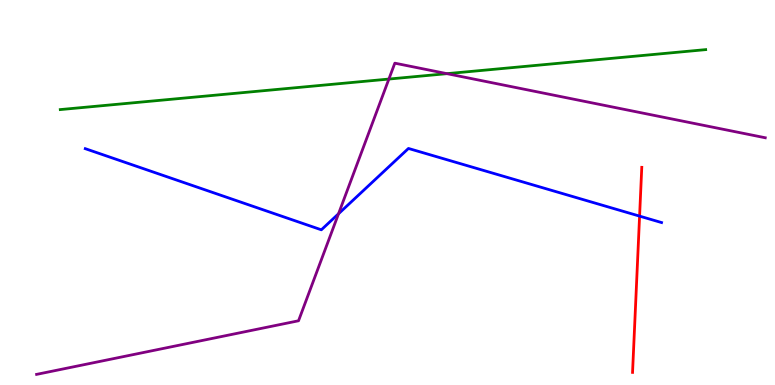[{'lines': ['blue', 'red'], 'intersections': [{'x': 8.25, 'y': 4.39}]}, {'lines': ['green', 'red'], 'intersections': []}, {'lines': ['purple', 'red'], 'intersections': []}, {'lines': ['blue', 'green'], 'intersections': []}, {'lines': ['blue', 'purple'], 'intersections': [{'x': 4.37, 'y': 4.45}]}, {'lines': ['green', 'purple'], 'intersections': [{'x': 5.02, 'y': 7.95}, {'x': 5.77, 'y': 8.09}]}]